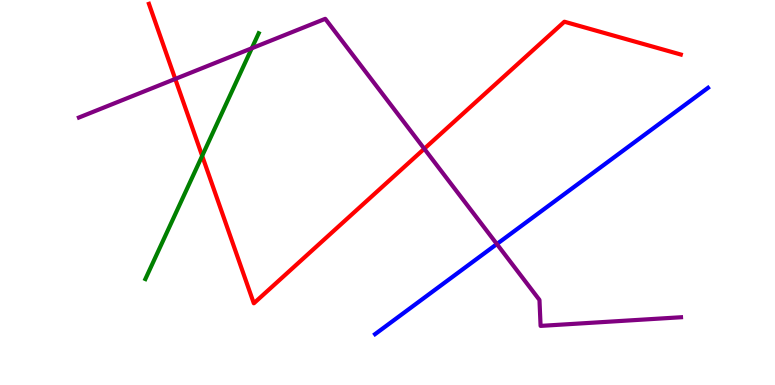[{'lines': ['blue', 'red'], 'intersections': []}, {'lines': ['green', 'red'], 'intersections': [{'x': 2.61, 'y': 5.95}]}, {'lines': ['purple', 'red'], 'intersections': [{'x': 2.26, 'y': 7.95}, {'x': 5.47, 'y': 6.14}]}, {'lines': ['blue', 'green'], 'intersections': []}, {'lines': ['blue', 'purple'], 'intersections': [{'x': 6.41, 'y': 3.66}]}, {'lines': ['green', 'purple'], 'intersections': [{'x': 3.25, 'y': 8.75}]}]